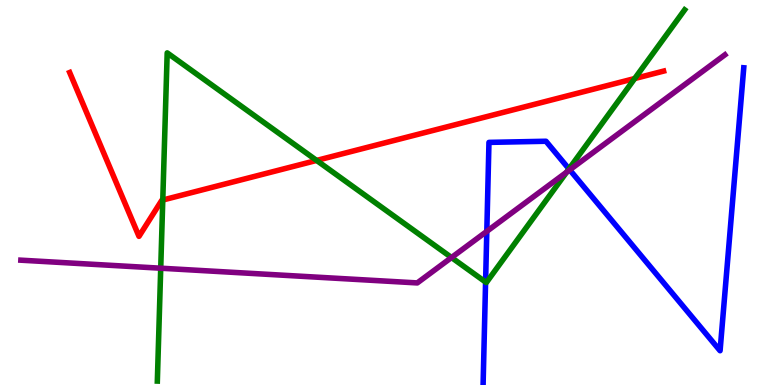[{'lines': ['blue', 'red'], 'intersections': []}, {'lines': ['green', 'red'], 'intersections': [{'x': 2.1, 'y': 4.8}, {'x': 4.09, 'y': 5.83}, {'x': 8.19, 'y': 7.96}]}, {'lines': ['purple', 'red'], 'intersections': []}, {'lines': ['blue', 'green'], 'intersections': [{'x': 6.27, 'y': 2.67}, {'x': 7.34, 'y': 5.61}]}, {'lines': ['blue', 'purple'], 'intersections': [{'x': 6.28, 'y': 3.99}, {'x': 7.35, 'y': 5.59}]}, {'lines': ['green', 'purple'], 'intersections': [{'x': 2.07, 'y': 3.03}, {'x': 5.83, 'y': 3.31}, {'x': 7.31, 'y': 5.53}]}]